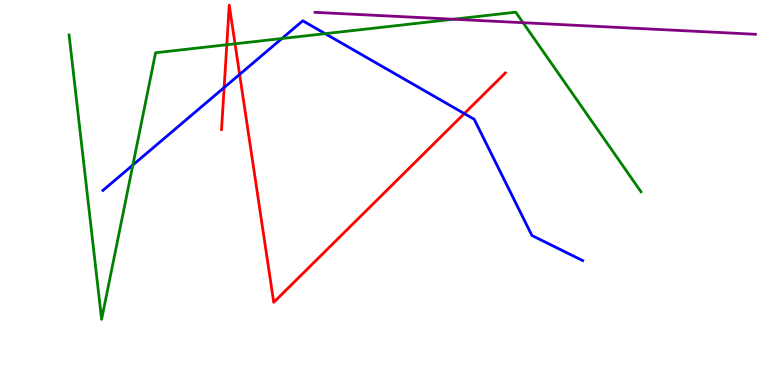[{'lines': ['blue', 'red'], 'intersections': [{'x': 2.89, 'y': 7.73}, {'x': 3.09, 'y': 8.07}, {'x': 5.99, 'y': 7.05}]}, {'lines': ['green', 'red'], 'intersections': [{'x': 2.93, 'y': 8.84}, {'x': 3.03, 'y': 8.86}]}, {'lines': ['purple', 'red'], 'intersections': []}, {'lines': ['blue', 'green'], 'intersections': [{'x': 1.71, 'y': 5.71}, {'x': 3.64, 'y': 9.0}, {'x': 4.2, 'y': 9.13}]}, {'lines': ['blue', 'purple'], 'intersections': []}, {'lines': ['green', 'purple'], 'intersections': [{'x': 5.85, 'y': 9.5}, {'x': 6.75, 'y': 9.41}]}]